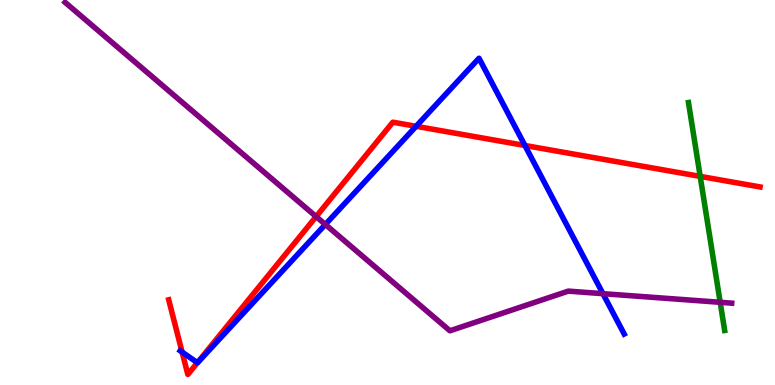[{'lines': ['blue', 'red'], 'intersections': [{'x': 2.35, 'y': 0.856}, {'x': 2.55, 'y': 0.579}, {'x': 5.37, 'y': 6.72}, {'x': 6.77, 'y': 6.22}]}, {'lines': ['green', 'red'], 'intersections': [{'x': 9.03, 'y': 5.42}]}, {'lines': ['purple', 'red'], 'intersections': [{'x': 4.08, 'y': 4.37}]}, {'lines': ['blue', 'green'], 'intersections': []}, {'lines': ['blue', 'purple'], 'intersections': [{'x': 4.2, 'y': 4.17}, {'x': 7.78, 'y': 2.37}]}, {'lines': ['green', 'purple'], 'intersections': [{'x': 9.29, 'y': 2.15}]}]